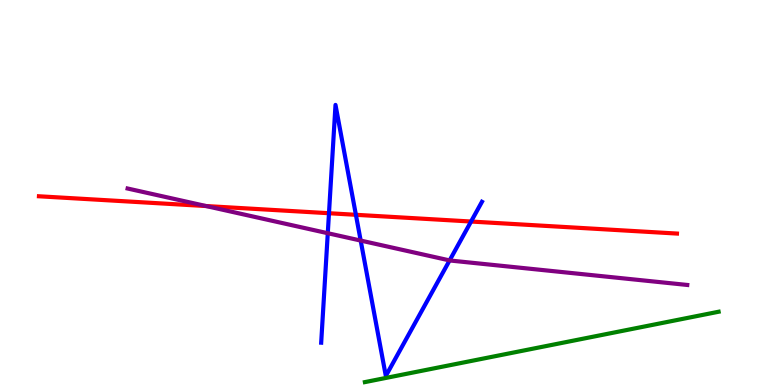[{'lines': ['blue', 'red'], 'intersections': [{'x': 4.24, 'y': 4.46}, {'x': 4.59, 'y': 4.42}, {'x': 6.08, 'y': 4.25}]}, {'lines': ['green', 'red'], 'intersections': []}, {'lines': ['purple', 'red'], 'intersections': [{'x': 2.66, 'y': 4.65}]}, {'lines': ['blue', 'green'], 'intersections': []}, {'lines': ['blue', 'purple'], 'intersections': [{'x': 4.23, 'y': 3.94}, {'x': 4.65, 'y': 3.75}, {'x': 5.8, 'y': 3.24}]}, {'lines': ['green', 'purple'], 'intersections': []}]